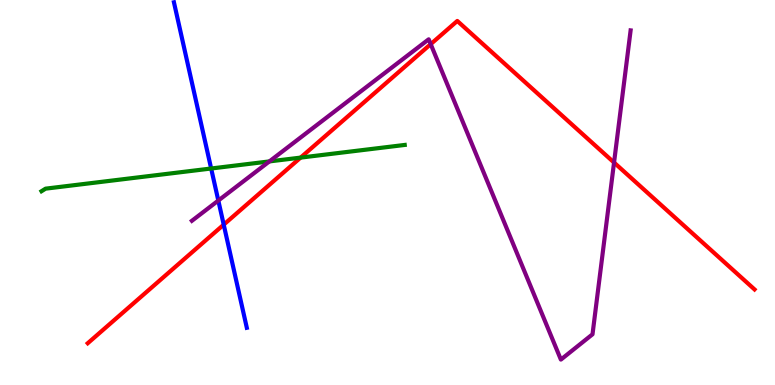[{'lines': ['blue', 'red'], 'intersections': [{'x': 2.89, 'y': 4.16}]}, {'lines': ['green', 'red'], 'intersections': [{'x': 3.88, 'y': 5.91}]}, {'lines': ['purple', 'red'], 'intersections': [{'x': 5.56, 'y': 8.85}, {'x': 7.92, 'y': 5.78}]}, {'lines': ['blue', 'green'], 'intersections': [{'x': 2.72, 'y': 5.62}]}, {'lines': ['blue', 'purple'], 'intersections': [{'x': 2.82, 'y': 4.79}]}, {'lines': ['green', 'purple'], 'intersections': [{'x': 3.48, 'y': 5.81}]}]